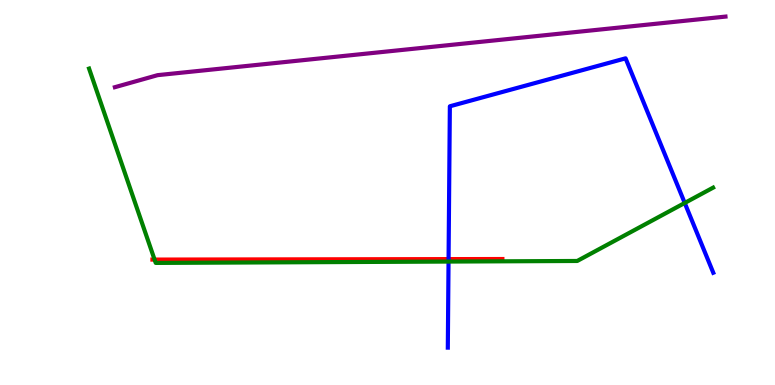[{'lines': ['blue', 'red'], 'intersections': [{'x': 5.79, 'y': 3.27}]}, {'lines': ['green', 'red'], 'intersections': [{'x': 1.99, 'y': 3.26}]}, {'lines': ['purple', 'red'], 'intersections': []}, {'lines': ['blue', 'green'], 'intersections': [{'x': 5.79, 'y': 3.21}, {'x': 8.84, 'y': 4.73}]}, {'lines': ['blue', 'purple'], 'intersections': []}, {'lines': ['green', 'purple'], 'intersections': []}]